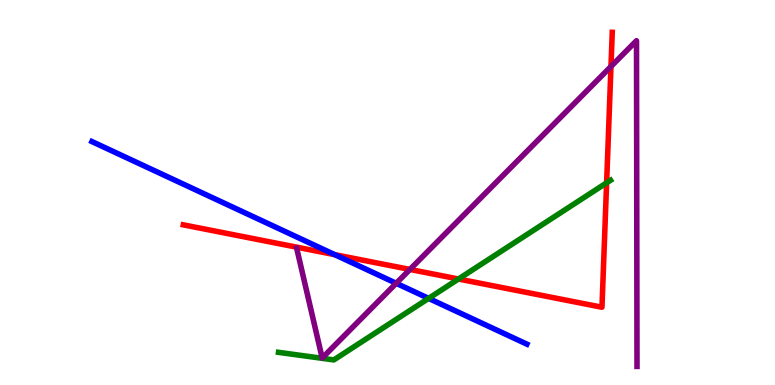[{'lines': ['blue', 'red'], 'intersections': [{'x': 4.32, 'y': 3.39}]}, {'lines': ['green', 'red'], 'intersections': [{'x': 5.92, 'y': 2.75}, {'x': 7.83, 'y': 5.25}]}, {'lines': ['purple', 'red'], 'intersections': [{'x': 5.29, 'y': 3.0}, {'x': 7.88, 'y': 8.27}]}, {'lines': ['blue', 'green'], 'intersections': [{'x': 5.53, 'y': 2.25}]}, {'lines': ['blue', 'purple'], 'intersections': [{'x': 5.11, 'y': 2.64}]}, {'lines': ['green', 'purple'], 'intersections': []}]